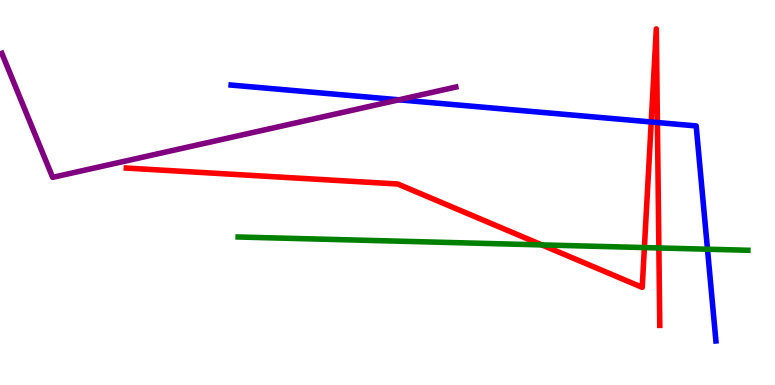[{'lines': ['blue', 'red'], 'intersections': [{'x': 8.4, 'y': 6.83}, {'x': 8.48, 'y': 6.82}]}, {'lines': ['green', 'red'], 'intersections': [{'x': 6.99, 'y': 3.64}, {'x': 8.31, 'y': 3.57}, {'x': 8.5, 'y': 3.56}]}, {'lines': ['purple', 'red'], 'intersections': []}, {'lines': ['blue', 'green'], 'intersections': [{'x': 9.13, 'y': 3.53}]}, {'lines': ['blue', 'purple'], 'intersections': [{'x': 5.15, 'y': 7.41}]}, {'lines': ['green', 'purple'], 'intersections': []}]